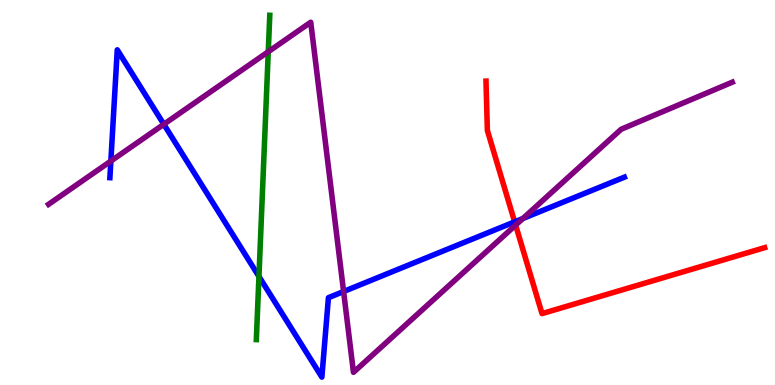[{'lines': ['blue', 'red'], 'intersections': [{'x': 6.64, 'y': 4.24}]}, {'lines': ['green', 'red'], 'intersections': []}, {'lines': ['purple', 'red'], 'intersections': [{'x': 6.65, 'y': 4.15}]}, {'lines': ['blue', 'green'], 'intersections': [{'x': 3.34, 'y': 2.82}]}, {'lines': ['blue', 'purple'], 'intersections': [{'x': 1.43, 'y': 5.82}, {'x': 2.11, 'y': 6.77}, {'x': 4.43, 'y': 2.43}, {'x': 6.75, 'y': 4.32}]}, {'lines': ['green', 'purple'], 'intersections': [{'x': 3.46, 'y': 8.66}]}]